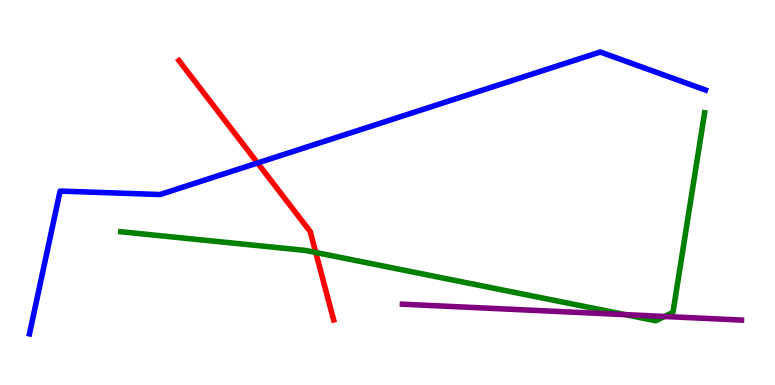[{'lines': ['blue', 'red'], 'intersections': [{'x': 3.32, 'y': 5.77}]}, {'lines': ['green', 'red'], 'intersections': [{'x': 4.07, 'y': 3.44}]}, {'lines': ['purple', 'red'], 'intersections': []}, {'lines': ['blue', 'green'], 'intersections': []}, {'lines': ['blue', 'purple'], 'intersections': []}, {'lines': ['green', 'purple'], 'intersections': [{'x': 8.07, 'y': 1.83}, {'x': 8.57, 'y': 1.78}]}]